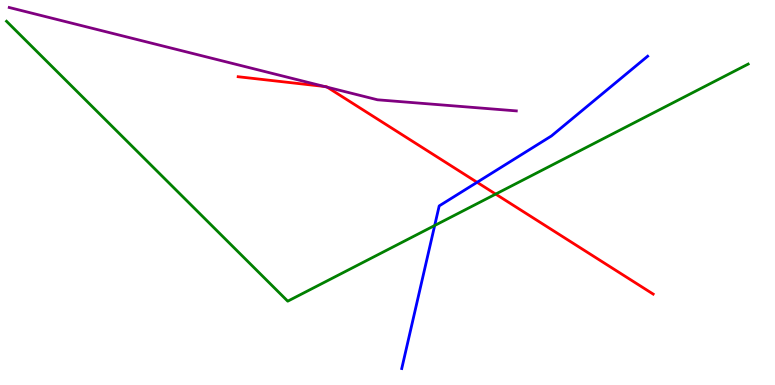[{'lines': ['blue', 'red'], 'intersections': [{'x': 6.16, 'y': 5.26}]}, {'lines': ['green', 'red'], 'intersections': [{'x': 6.4, 'y': 4.96}]}, {'lines': ['purple', 'red'], 'intersections': [{'x': 4.19, 'y': 7.75}, {'x': 4.22, 'y': 7.73}]}, {'lines': ['blue', 'green'], 'intersections': [{'x': 5.61, 'y': 4.14}]}, {'lines': ['blue', 'purple'], 'intersections': []}, {'lines': ['green', 'purple'], 'intersections': []}]